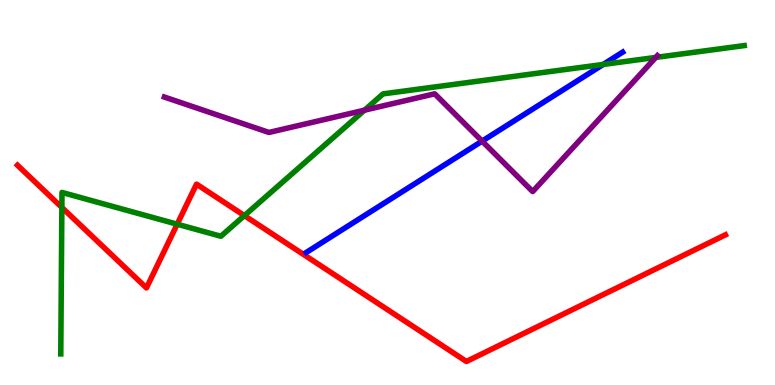[{'lines': ['blue', 'red'], 'intersections': []}, {'lines': ['green', 'red'], 'intersections': [{'x': 0.798, 'y': 4.61}, {'x': 2.29, 'y': 4.18}, {'x': 3.15, 'y': 4.4}]}, {'lines': ['purple', 'red'], 'intersections': []}, {'lines': ['blue', 'green'], 'intersections': [{'x': 7.78, 'y': 8.33}]}, {'lines': ['blue', 'purple'], 'intersections': [{'x': 6.22, 'y': 6.33}]}, {'lines': ['green', 'purple'], 'intersections': [{'x': 4.7, 'y': 7.14}, {'x': 8.46, 'y': 8.51}]}]